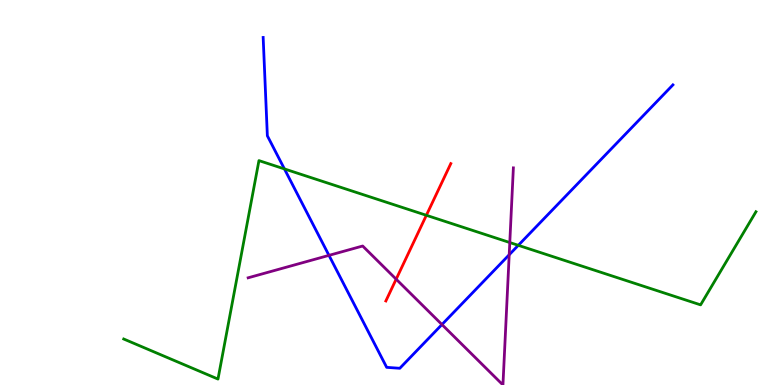[{'lines': ['blue', 'red'], 'intersections': []}, {'lines': ['green', 'red'], 'intersections': [{'x': 5.5, 'y': 4.41}]}, {'lines': ['purple', 'red'], 'intersections': [{'x': 5.11, 'y': 2.75}]}, {'lines': ['blue', 'green'], 'intersections': [{'x': 3.67, 'y': 5.61}, {'x': 6.69, 'y': 3.63}]}, {'lines': ['blue', 'purple'], 'intersections': [{'x': 4.24, 'y': 3.37}, {'x': 5.7, 'y': 1.57}, {'x': 6.57, 'y': 3.38}]}, {'lines': ['green', 'purple'], 'intersections': [{'x': 6.58, 'y': 3.7}]}]